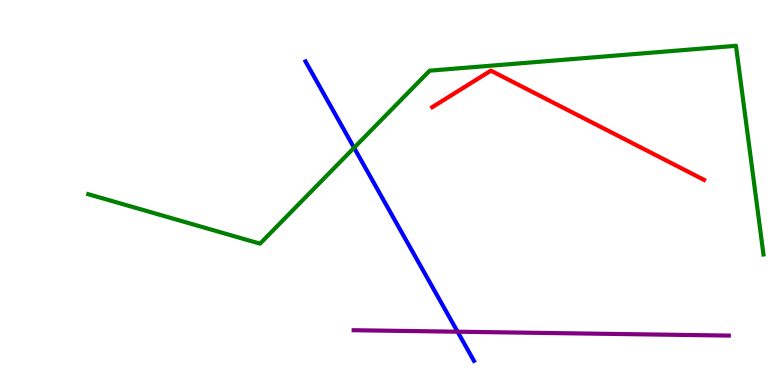[{'lines': ['blue', 'red'], 'intersections': []}, {'lines': ['green', 'red'], 'intersections': []}, {'lines': ['purple', 'red'], 'intersections': []}, {'lines': ['blue', 'green'], 'intersections': [{'x': 4.57, 'y': 6.16}]}, {'lines': ['blue', 'purple'], 'intersections': [{'x': 5.9, 'y': 1.38}]}, {'lines': ['green', 'purple'], 'intersections': []}]